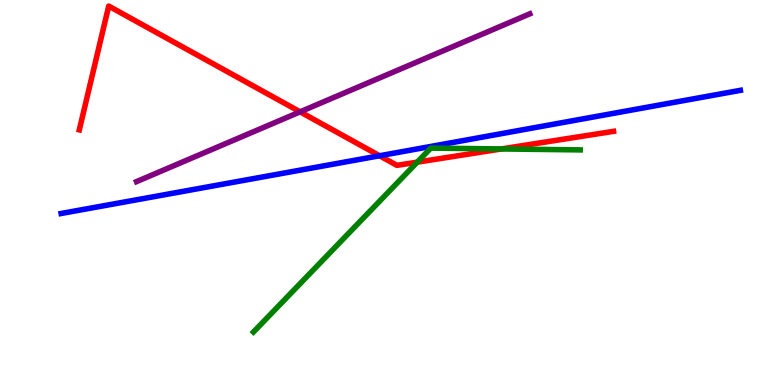[{'lines': ['blue', 'red'], 'intersections': [{'x': 4.9, 'y': 5.95}]}, {'lines': ['green', 'red'], 'intersections': [{'x': 5.38, 'y': 5.79}, {'x': 6.47, 'y': 6.13}]}, {'lines': ['purple', 'red'], 'intersections': [{'x': 3.87, 'y': 7.1}]}, {'lines': ['blue', 'green'], 'intersections': []}, {'lines': ['blue', 'purple'], 'intersections': []}, {'lines': ['green', 'purple'], 'intersections': []}]